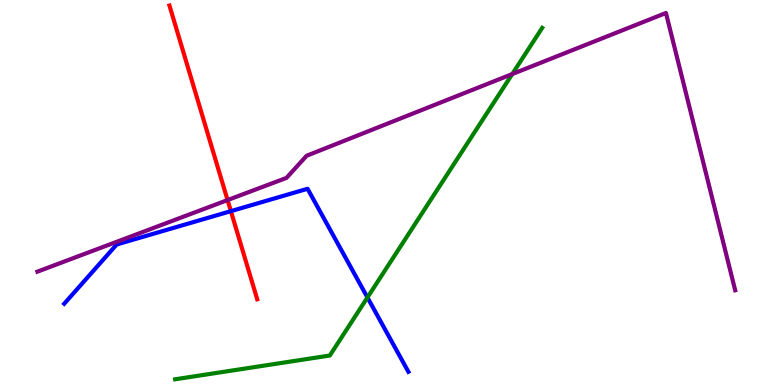[{'lines': ['blue', 'red'], 'intersections': [{'x': 2.98, 'y': 4.52}]}, {'lines': ['green', 'red'], 'intersections': []}, {'lines': ['purple', 'red'], 'intersections': [{'x': 2.94, 'y': 4.8}]}, {'lines': ['blue', 'green'], 'intersections': [{'x': 4.74, 'y': 2.27}]}, {'lines': ['blue', 'purple'], 'intersections': []}, {'lines': ['green', 'purple'], 'intersections': [{'x': 6.61, 'y': 8.08}]}]